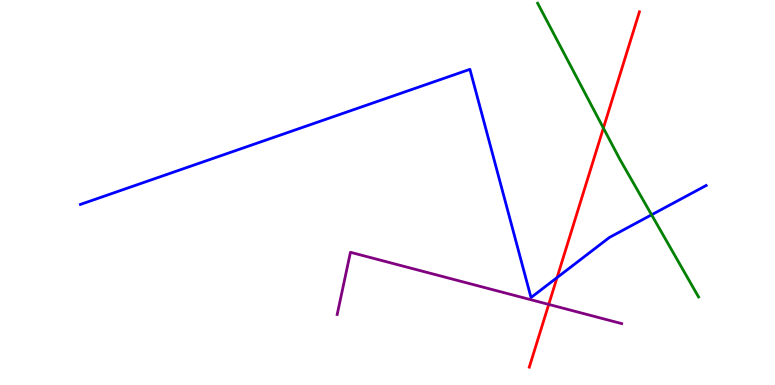[{'lines': ['blue', 'red'], 'intersections': [{'x': 7.19, 'y': 2.79}]}, {'lines': ['green', 'red'], 'intersections': [{'x': 7.79, 'y': 6.67}]}, {'lines': ['purple', 'red'], 'intersections': [{'x': 7.08, 'y': 2.09}]}, {'lines': ['blue', 'green'], 'intersections': [{'x': 8.41, 'y': 4.42}]}, {'lines': ['blue', 'purple'], 'intersections': []}, {'lines': ['green', 'purple'], 'intersections': []}]